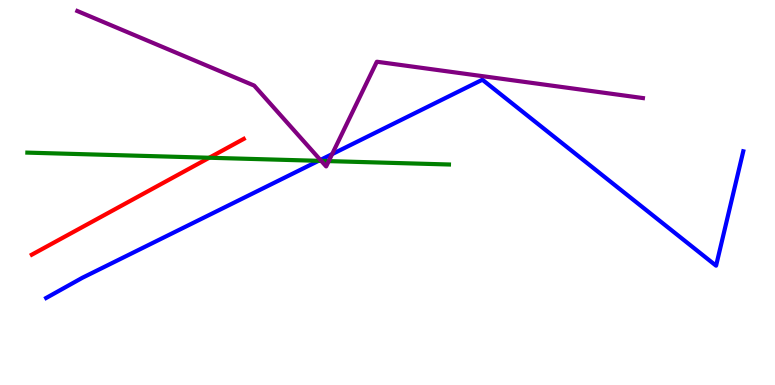[{'lines': ['blue', 'red'], 'intersections': []}, {'lines': ['green', 'red'], 'intersections': [{'x': 2.7, 'y': 5.9}]}, {'lines': ['purple', 'red'], 'intersections': []}, {'lines': ['blue', 'green'], 'intersections': [{'x': 4.11, 'y': 5.82}]}, {'lines': ['blue', 'purple'], 'intersections': [{'x': 4.13, 'y': 5.85}, {'x': 4.29, 'y': 6.0}]}, {'lines': ['green', 'purple'], 'intersections': [{'x': 4.14, 'y': 5.82}, {'x': 4.24, 'y': 5.82}]}]